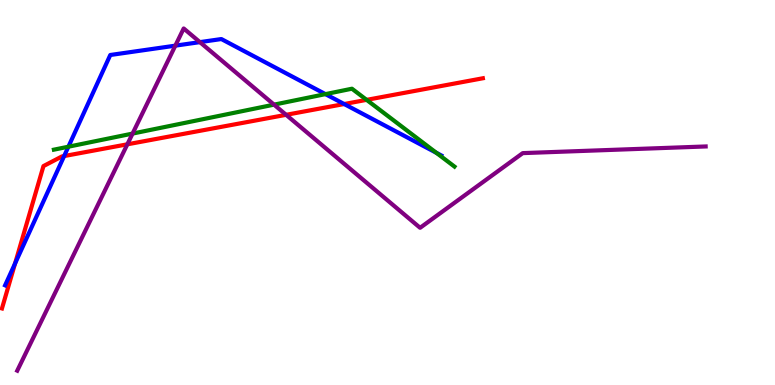[{'lines': ['blue', 'red'], 'intersections': [{'x': 0.194, 'y': 3.16}, {'x': 0.828, 'y': 5.95}, {'x': 4.44, 'y': 7.3}]}, {'lines': ['green', 'red'], 'intersections': [{'x': 4.73, 'y': 7.41}]}, {'lines': ['purple', 'red'], 'intersections': [{'x': 1.64, 'y': 6.25}, {'x': 3.69, 'y': 7.02}]}, {'lines': ['blue', 'green'], 'intersections': [{'x': 0.883, 'y': 6.19}, {'x': 4.2, 'y': 7.56}, {'x': 5.63, 'y': 6.03}]}, {'lines': ['blue', 'purple'], 'intersections': [{'x': 2.26, 'y': 8.81}, {'x': 2.58, 'y': 8.91}]}, {'lines': ['green', 'purple'], 'intersections': [{'x': 1.71, 'y': 6.53}, {'x': 3.54, 'y': 7.28}]}]